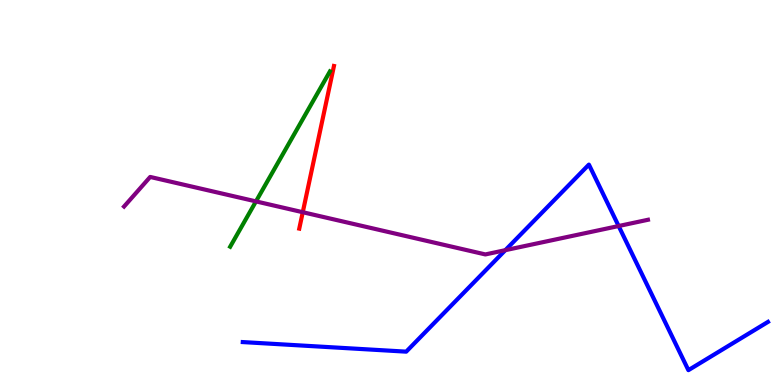[{'lines': ['blue', 'red'], 'intersections': []}, {'lines': ['green', 'red'], 'intersections': []}, {'lines': ['purple', 'red'], 'intersections': [{'x': 3.91, 'y': 4.49}]}, {'lines': ['blue', 'green'], 'intersections': []}, {'lines': ['blue', 'purple'], 'intersections': [{'x': 6.52, 'y': 3.5}, {'x': 7.98, 'y': 4.13}]}, {'lines': ['green', 'purple'], 'intersections': [{'x': 3.3, 'y': 4.77}]}]